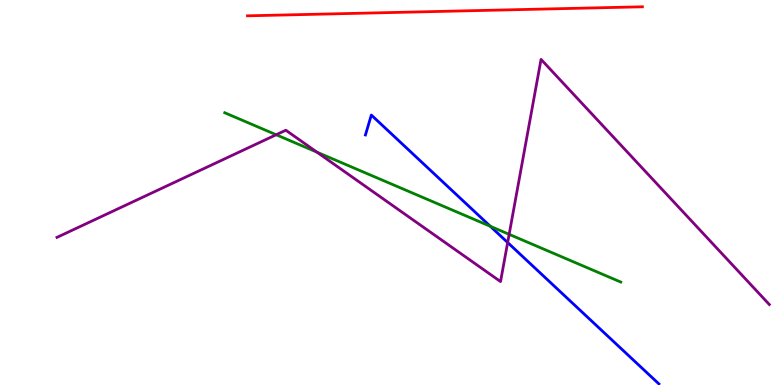[{'lines': ['blue', 'red'], 'intersections': []}, {'lines': ['green', 'red'], 'intersections': []}, {'lines': ['purple', 'red'], 'intersections': []}, {'lines': ['blue', 'green'], 'intersections': [{'x': 6.33, 'y': 4.12}]}, {'lines': ['blue', 'purple'], 'intersections': [{'x': 6.55, 'y': 3.7}]}, {'lines': ['green', 'purple'], 'intersections': [{'x': 3.56, 'y': 6.5}, {'x': 4.09, 'y': 6.05}, {'x': 6.57, 'y': 3.91}]}]